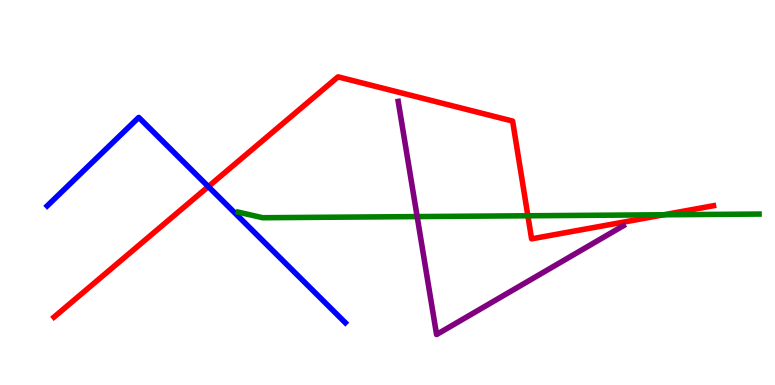[{'lines': ['blue', 'red'], 'intersections': [{'x': 2.69, 'y': 5.15}]}, {'lines': ['green', 'red'], 'intersections': [{'x': 6.81, 'y': 4.4}, {'x': 8.57, 'y': 4.42}]}, {'lines': ['purple', 'red'], 'intersections': []}, {'lines': ['blue', 'green'], 'intersections': []}, {'lines': ['blue', 'purple'], 'intersections': []}, {'lines': ['green', 'purple'], 'intersections': [{'x': 5.38, 'y': 4.37}]}]